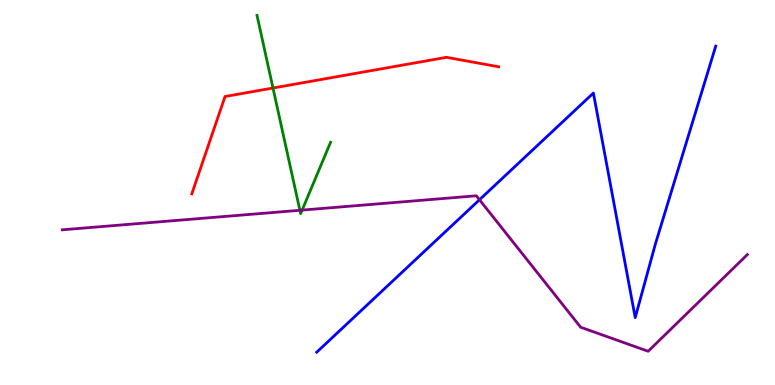[{'lines': ['blue', 'red'], 'intersections': []}, {'lines': ['green', 'red'], 'intersections': [{'x': 3.52, 'y': 7.71}]}, {'lines': ['purple', 'red'], 'intersections': []}, {'lines': ['blue', 'green'], 'intersections': []}, {'lines': ['blue', 'purple'], 'intersections': [{'x': 6.19, 'y': 4.81}]}, {'lines': ['green', 'purple'], 'intersections': [{'x': 3.87, 'y': 4.54}, {'x': 3.9, 'y': 4.54}]}]